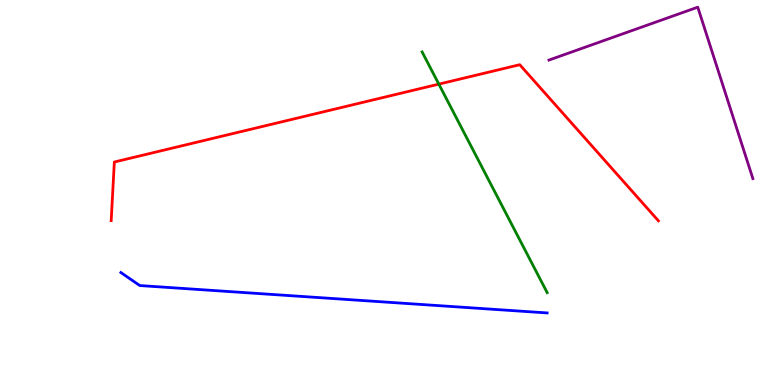[{'lines': ['blue', 'red'], 'intersections': []}, {'lines': ['green', 'red'], 'intersections': [{'x': 5.66, 'y': 7.81}]}, {'lines': ['purple', 'red'], 'intersections': []}, {'lines': ['blue', 'green'], 'intersections': []}, {'lines': ['blue', 'purple'], 'intersections': []}, {'lines': ['green', 'purple'], 'intersections': []}]